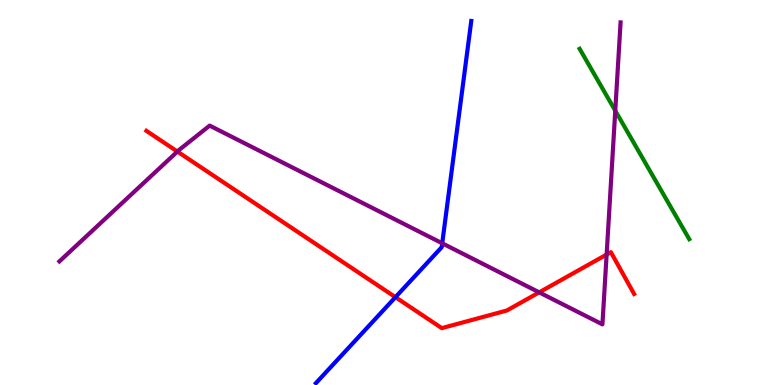[{'lines': ['blue', 'red'], 'intersections': [{'x': 5.1, 'y': 2.28}]}, {'lines': ['green', 'red'], 'intersections': []}, {'lines': ['purple', 'red'], 'intersections': [{'x': 2.29, 'y': 6.06}, {'x': 6.96, 'y': 2.41}, {'x': 7.83, 'y': 3.39}]}, {'lines': ['blue', 'green'], 'intersections': []}, {'lines': ['blue', 'purple'], 'intersections': [{'x': 5.71, 'y': 3.68}]}, {'lines': ['green', 'purple'], 'intersections': [{'x': 7.94, 'y': 7.12}]}]